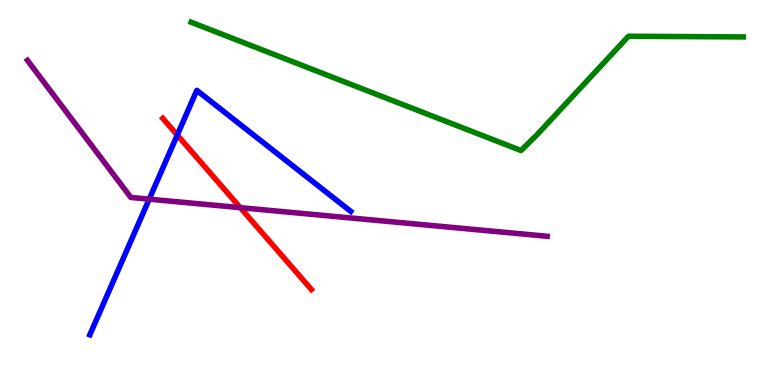[{'lines': ['blue', 'red'], 'intersections': [{'x': 2.29, 'y': 6.49}]}, {'lines': ['green', 'red'], 'intersections': []}, {'lines': ['purple', 'red'], 'intersections': [{'x': 3.1, 'y': 4.61}]}, {'lines': ['blue', 'green'], 'intersections': []}, {'lines': ['blue', 'purple'], 'intersections': [{'x': 1.93, 'y': 4.83}]}, {'lines': ['green', 'purple'], 'intersections': []}]